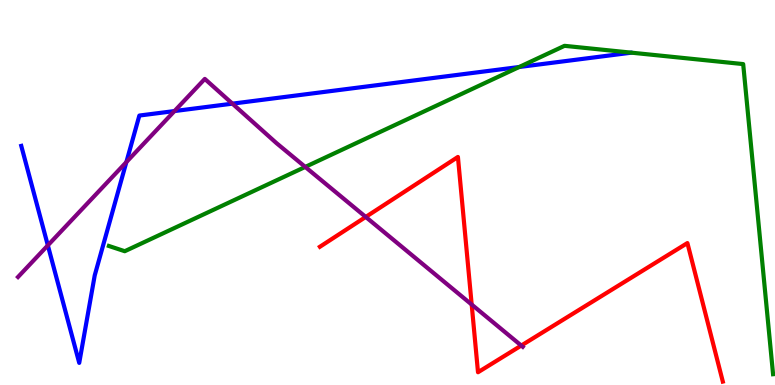[{'lines': ['blue', 'red'], 'intersections': []}, {'lines': ['green', 'red'], 'intersections': []}, {'lines': ['purple', 'red'], 'intersections': [{'x': 4.72, 'y': 4.37}, {'x': 6.09, 'y': 2.09}, {'x': 6.73, 'y': 1.02}]}, {'lines': ['blue', 'green'], 'intersections': [{'x': 6.7, 'y': 8.26}]}, {'lines': ['blue', 'purple'], 'intersections': [{'x': 0.617, 'y': 3.63}, {'x': 1.63, 'y': 5.79}, {'x': 2.25, 'y': 7.12}, {'x': 3.0, 'y': 7.31}]}, {'lines': ['green', 'purple'], 'intersections': [{'x': 3.94, 'y': 5.66}]}]